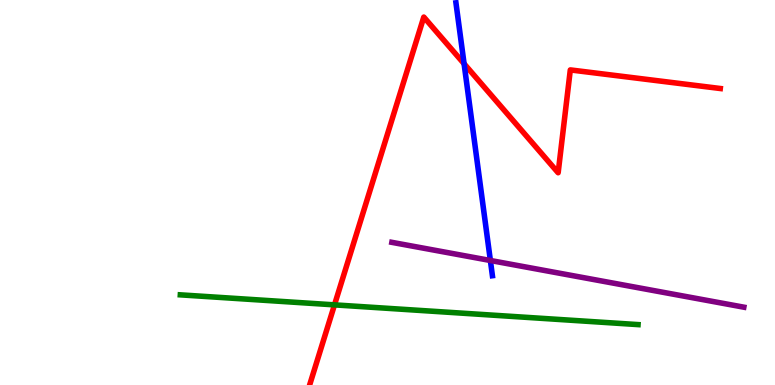[{'lines': ['blue', 'red'], 'intersections': [{'x': 5.99, 'y': 8.34}]}, {'lines': ['green', 'red'], 'intersections': [{'x': 4.32, 'y': 2.08}]}, {'lines': ['purple', 'red'], 'intersections': []}, {'lines': ['blue', 'green'], 'intersections': []}, {'lines': ['blue', 'purple'], 'intersections': [{'x': 6.33, 'y': 3.23}]}, {'lines': ['green', 'purple'], 'intersections': []}]